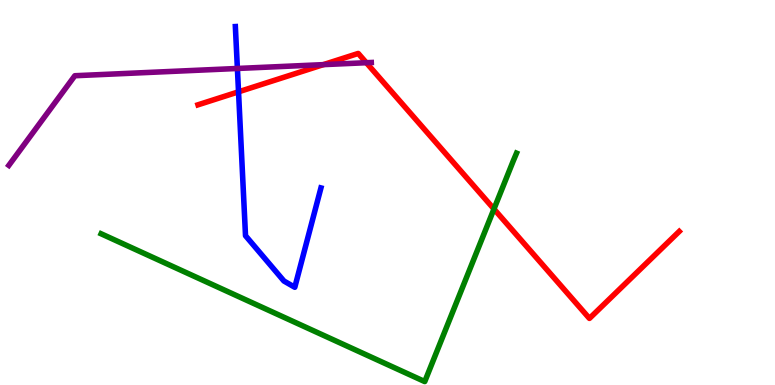[{'lines': ['blue', 'red'], 'intersections': [{'x': 3.08, 'y': 7.62}]}, {'lines': ['green', 'red'], 'intersections': [{'x': 6.37, 'y': 4.57}]}, {'lines': ['purple', 'red'], 'intersections': [{'x': 4.17, 'y': 8.32}, {'x': 4.73, 'y': 8.37}]}, {'lines': ['blue', 'green'], 'intersections': []}, {'lines': ['blue', 'purple'], 'intersections': [{'x': 3.06, 'y': 8.22}]}, {'lines': ['green', 'purple'], 'intersections': []}]